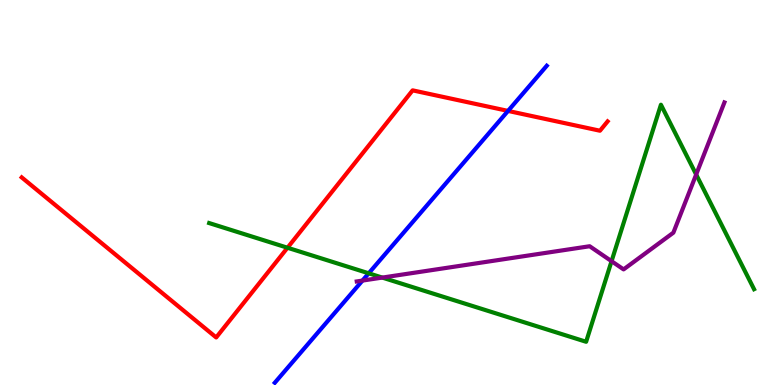[{'lines': ['blue', 'red'], 'intersections': [{'x': 6.56, 'y': 7.12}]}, {'lines': ['green', 'red'], 'intersections': [{'x': 3.71, 'y': 3.57}]}, {'lines': ['purple', 'red'], 'intersections': []}, {'lines': ['blue', 'green'], 'intersections': [{'x': 4.76, 'y': 2.9}]}, {'lines': ['blue', 'purple'], 'intersections': [{'x': 4.68, 'y': 2.71}]}, {'lines': ['green', 'purple'], 'intersections': [{'x': 4.93, 'y': 2.79}, {'x': 7.89, 'y': 3.22}, {'x': 8.98, 'y': 5.47}]}]